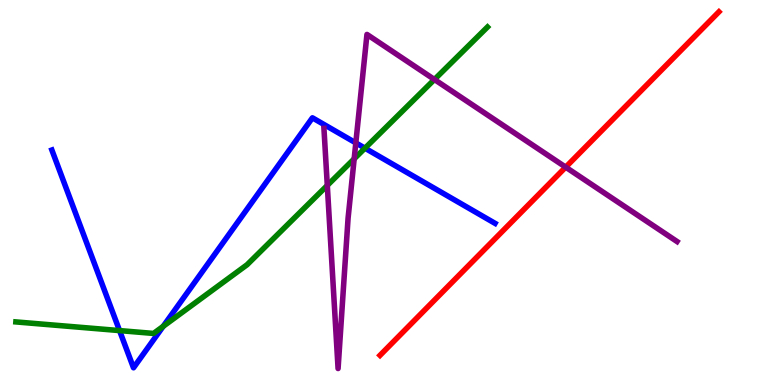[{'lines': ['blue', 'red'], 'intersections': []}, {'lines': ['green', 'red'], 'intersections': []}, {'lines': ['purple', 'red'], 'intersections': [{'x': 7.3, 'y': 5.66}]}, {'lines': ['blue', 'green'], 'intersections': [{'x': 1.54, 'y': 1.41}, {'x': 2.11, 'y': 1.52}, {'x': 4.71, 'y': 6.15}]}, {'lines': ['blue', 'purple'], 'intersections': [{'x': 4.59, 'y': 6.29}]}, {'lines': ['green', 'purple'], 'intersections': [{'x': 4.22, 'y': 5.18}, {'x': 4.57, 'y': 5.87}, {'x': 5.61, 'y': 7.94}]}]